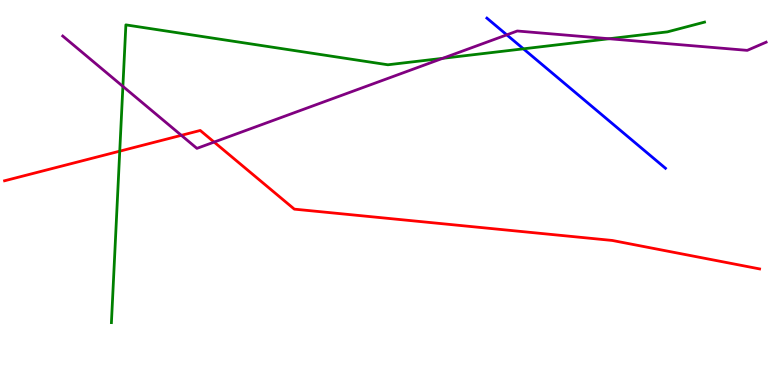[{'lines': ['blue', 'red'], 'intersections': []}, {'lines': ['green', 'red'], 'intersections': [{'x': 1.55, 'y': 6.07}]}, {'lines': ['purple', 'red'], 'intersections': [{'x': 2.34, 'y': 6.49}, {'x': 2.76, 'y': 6.31}]}, {'lines': ['blue', 'green'], 'intersections': [{'x': 6.75, 'y': 8.73}]}, {'lines': ['blue', 'purple'], 'intersections': [{'x': 6.54, 'y': 9.1}]}, {'lines': ['green', 'purple'], 'intersections': [{'x': 1.59, 'y': 7.76}, {'x': 5.71, 'y': 8.49}, {'x': 7.86, 'y': 8.99}]}]